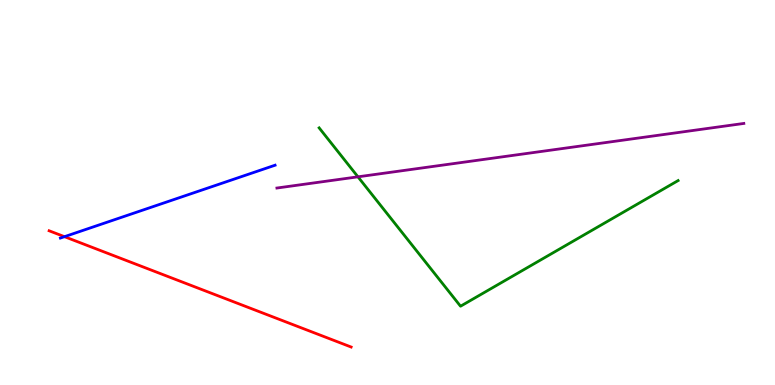[{'lines': ['blue', 'red'], 'intersections': [{'x': 0.832, 'y': 3.85}]}, {'lines': ['green', 'red'], 'intersections': []}, {'lines': ['purple', 'red'], 'intersections': []}, {'lines': ['blue', 'green'], 'intersections': []}, {'lines': ['blue', 'purple'], 'intersections': []}, {'lines': ['green', 'purple'], 'intersections': [{'x': 4.62, 'y': 5.41}]}]